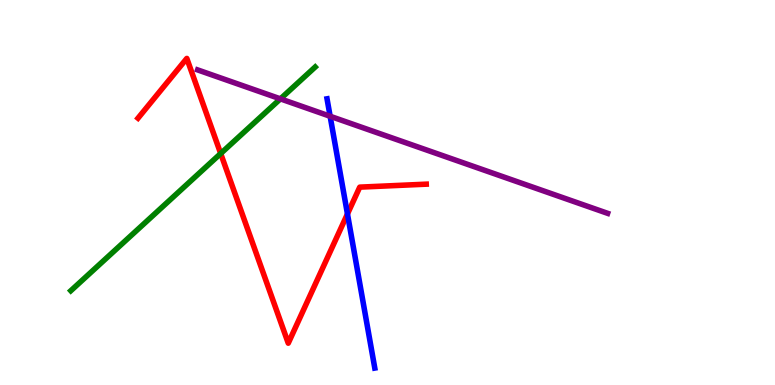[{'lines': ['blue', 'red'], 'intersections': [{'x': 4.48, 'y': 4.44}]}, {'lines': ['green', 'red'], 'intersections': [{'x': 2.85, 'y': 6.01}]}, {'lines': ['purple', 'red'], 'intersections': []}, {'lines': ['blue', 'green'], 'intersections': []}, {'lines': ['blue', 'purple'], 'intersections': [{'x': 4.26, 'y': 6.98}]}, {'lines': ['green', 'purple'], 'intersections': [{'x': 3.62, 'y': 7.43}]}]